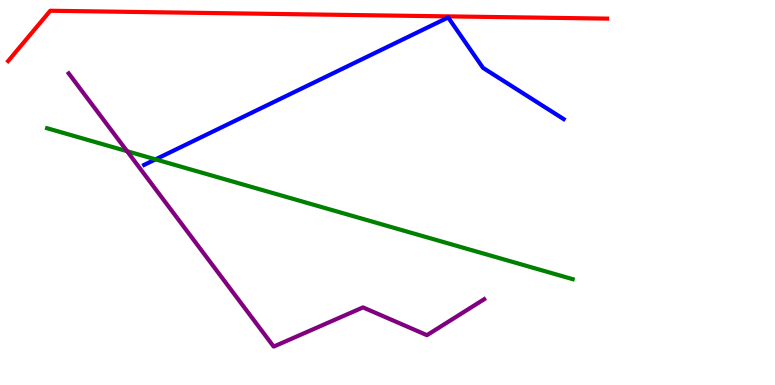[{'lines': ['blue', 'red'], 'intersections': []}, {'lines': ['green', 'red'], 'intersections': []}, {'lines': ['purple', 'red'], 'intersections': []}, {'lines': ['blue', 'green'], 'intersections': [{'x': 2.01, 'y': 5.86}]}, {'lines': ['blue', 'purple'], 'intersections': []}, {'lines': ['green', 'purple'], 'intersections': [{'x': 1.64, 'y': 6.07}]}]